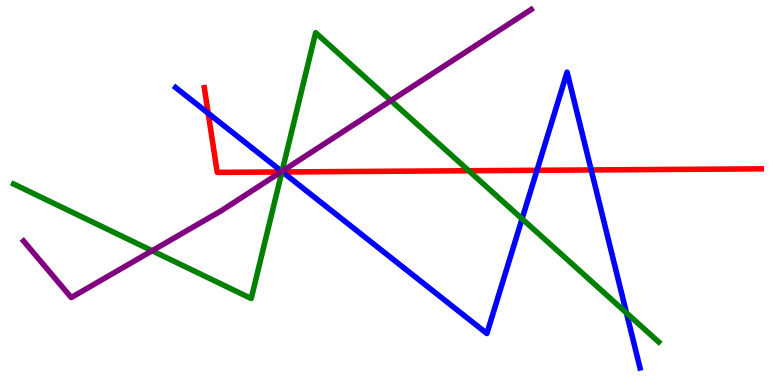[{'lines': ['blue', 'red'], 'intersections': [{'x': 2.69, 'y': 7.06}, {'x': 3.65, 'y': 5.53}, {'x': 6.93, 'y': 5.58}, {'x': 7.63, 'y': 5.59}]}, {'lines': ['green', 'red'], 'intersections': [{'x': 3.64, 'y': 5.53}, {'x': 6.05, 'y': 5.57}]}, {'lines': ['purple', 'red'], 'intersections': [{'x': 3.63, 'y': 5.53}]}, {'lines': ['blue', 'green'], 'intersections': [{'x': 3.64, 'y': 5.54}, {'x': 6.74, 'y': 4.32}, {'x': 8.08, 'y': 1.87}]}, {'lines': ['blue', 'purple'], 'intersections': [{'x': 3.64, 'y': 5.55}]}, {'lines': ['green', 'purple'], 'intersections': [{'x': 1.96, 'y': 3.49}, {'x': 3.64, 'y': 5.55}, {'x': 5.04, 'y': 7.39}]}]